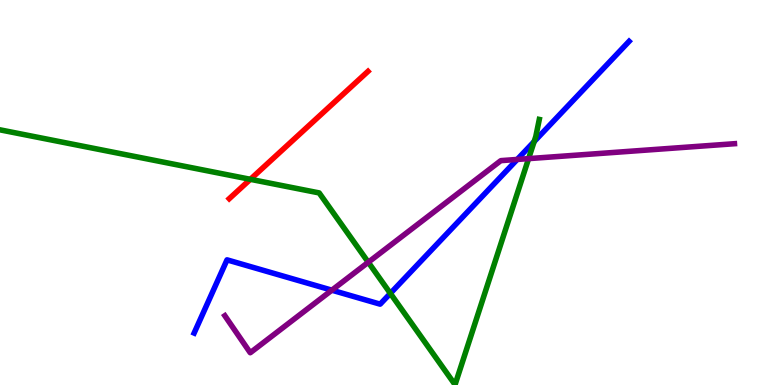[{'lines': ['blue', 'red'], 'intersections': []}, {'lines': ['green', 'red'], 'intersections': [{'x': 3.23, 'y': 5.34}]}, {'lines': ['purple', 'red'], 'intersections': []}, {'lines': ['blue', 'green'], 'intersections': [{'x': 5.04, 'y': 2.38}, {'x': 6.89, 'y': 6.32}]}, {'lines': ['blue', 'purple'], 'intersections': [{'x': 4.28, 'y': 2.46}, {'x': 6.67, 'y': 5.86}]}, {'lines': ['green', 'purple'], 'intersections': [{'x': 4.75, 'y': 3.19}, {'x': 6.82, 'y': 5.88}]}]